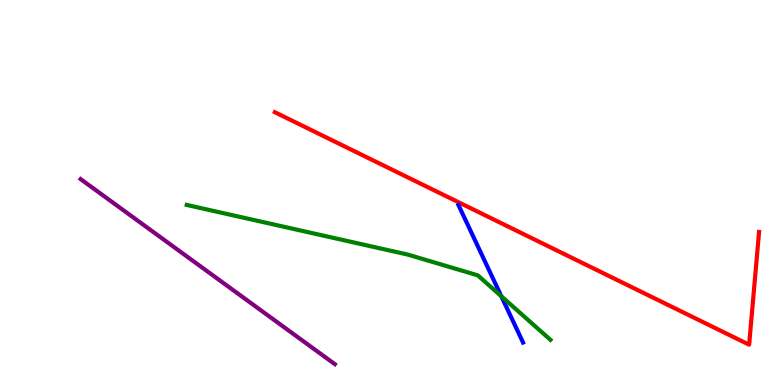[{'lines': ['blue', 'red'], 'intersections': []}, {'lines': ['green', 'red'], 'intersections': []}, {'lines': ['purple', 'red'], 'intersections': []}, {'lines': ['blue', 'green'], 'intersections': [{'x': 6.47, 'y': 2.31}]}, {'lines': ['blue', 'purple'], 'intersections': []}, {'lines': ['green', 'purple'], 'intersections': []}]